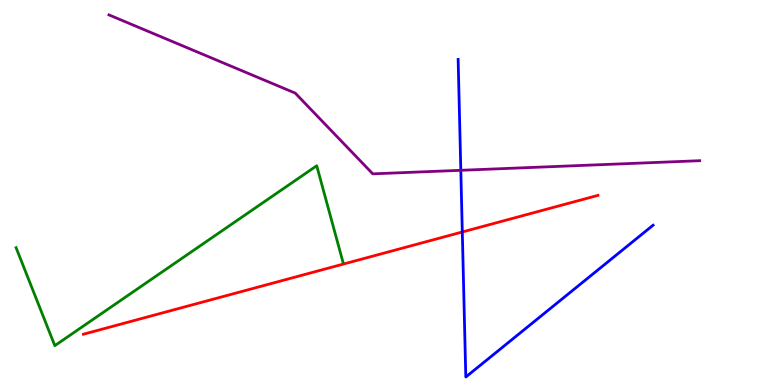[{'lines': ['blue', 'red'], 'intersections': [{'x': 5.97, 'y': 3.97}]}, {'lines': ['green', 'red'], 'intersections': []}, {'lines': ['purple', 'red'], 'intersections': []}, {'lines': ['blue', 'green'], 'intersections': []}, {'lines': ['blue', 'purple'], 'intersections': [{'x': 5.95, 'y': 5.58}]}, {'lines': ['green', 'purple'], 'intersections': []}]